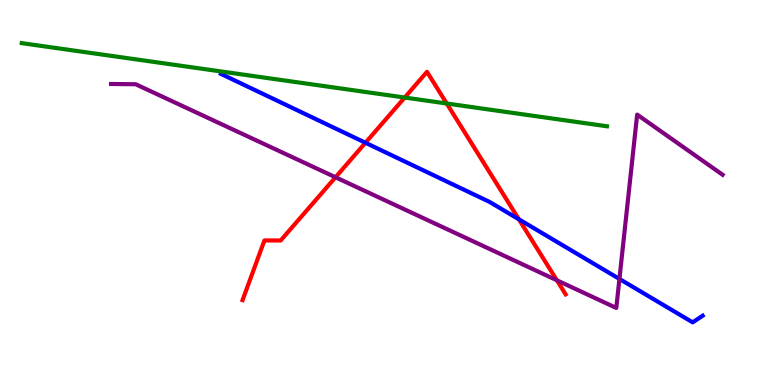[{'lines': ['blue', 'red'], 'intersections': [{'x': 4.72, 'y': 6.29}, {'x': 6.7, 'y': 4.3}]}, {'lines': ['green', 'red'], 'intersections': [{'x': 5.22, 'y': 7.47}, {'x': 5.76, 'y': 7.31}]}, {'lines': ['purple', 'red'], 'intersections': [{'x': 4.33, 'y': 5.4}, {'x': 7.19, 'y': 2.72}]}, {'lines': ['blue', 'green'], 'intersections': []}, {'lines': ['blue', 'purple'], 'intersections': [{'x': 7.99, 'y': 2.76}]}, {'lines': ['green', 'purple'], 'intersections': []}]